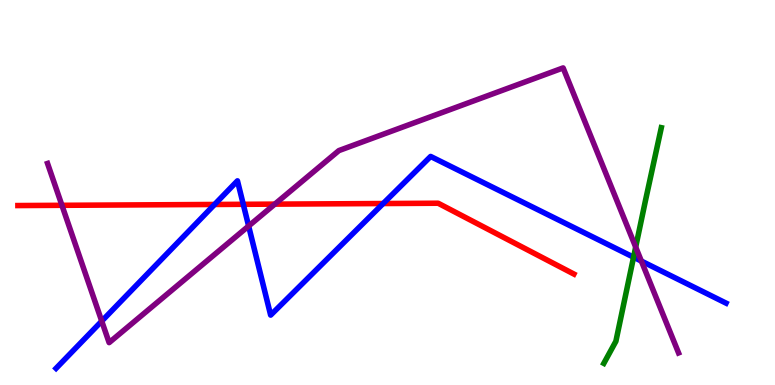[{'lines': ['blue', 'red'], 'intersections': [{'x': 2.77, 'y': 4.69}, {'x': 3.14, 'y': 4.69}, {'x': 4.94, 'y': 4.71}]}, {'lines': ['green', 'red'], 'intersections': []}, {'lines': ['purple', 'red'], 'intersections': [{'x': 0.799, 'y': 4.67}, {'x': 3.55, 'y': 4.7}]}, {'lines': ['blue', 'green'], 'intersections': [{'x': 8.17, 'y': 3.32}]}, {'lines': ['blue', 'purple'], 'intersections': [{'x': 1.31, 'y': 1.66}, {'x': 3.21, 'y': 4.13}, {'x': 8.28, 'y': 3.22}]}, {'lines': ['green', 'purple'], 'intersections': [{'x': 8.2, 'y': 3.58}]}]